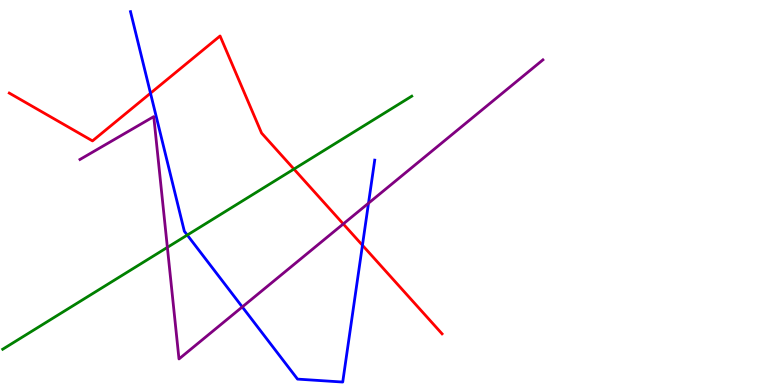[{'lines': ['blue', 'red'], 'intersections': [{'x': 1.94, 'y': 7.58}, {'x': 4.68, 'y': 3.63}]}, {'lines': ['green', 'red'], 'intersections': [{'x': 3.79, 'y': 5.61}]}, {'lines': ['purple', 'red'], 'intersections': [{'x': 4.43, 'y': 4.18}]}, {'lines': ['blue', 'green'], 'intersections': [{'x': 2.42, 'y': 3.89}]}, {'lines': ['blue', 'purple'], 'intersections': [{'x': 3.13, 'y': 2.03}, {'x': 4.75, 'y': 4.72}]}, {'lines': ['green', 'purple'], 'intersections': [{'x': 2.16, 'y': 3.57}]}]